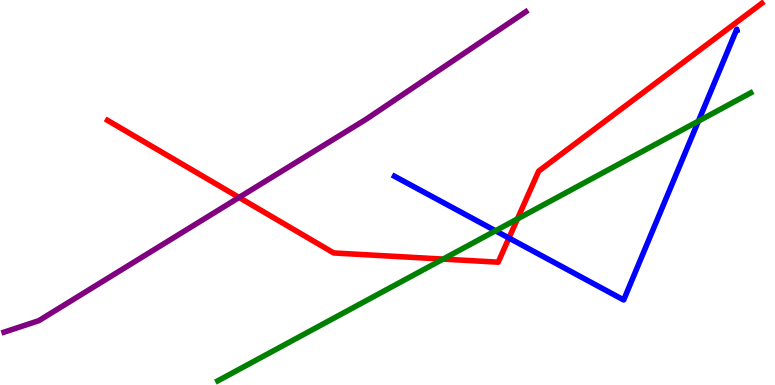[{'lines': ['blue', 'red'], 'intersections': [{'x': 6.57, 'y': 3.82}]}, {'lines': ['green', 'red'], 'intersections': [{'x': 5.72, 'y': 3.27}, {'x': 6.68, 'y': 4.31}]}, {'lines': ['purple', 'red'], 'intersections': [{'x': 3.08, 'y': 4.87}]}, {'lines': ['blue', 'green'], 'intersections': [{'x': 6.39, 'y': 4.01}, {'x': 9.01, 'y': 6.85}]}, {'lines': ['blue', 'purple'], 'intersections': []}, {'lines': ['green', 'purple'], 'intersections': []}]